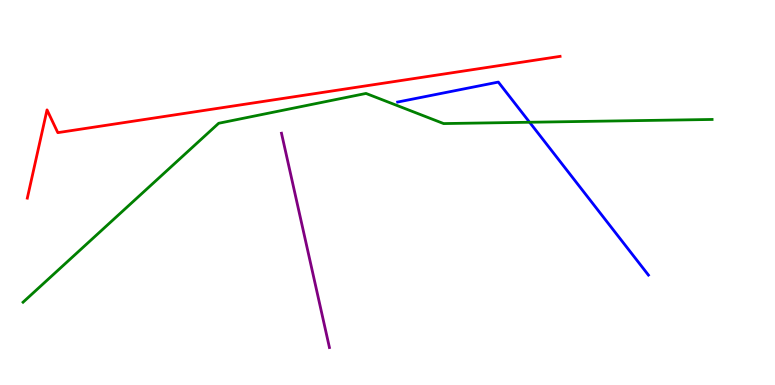[{'lines': ['blue', 'red'], 'intersections': []}, {'lines': ['green', 'red'], 'intersections': []}, {'lines': ['purple', 'red'], 'intersections': []}, {'lines': ['blue', 'green'], 'intersections': [{'x': 6.83, 'y': 6.82}]}, {'lines': ['blue', 'purple'], 'intersections': []}, {'lines': ['green', 'purple'], 'intersections': []}]